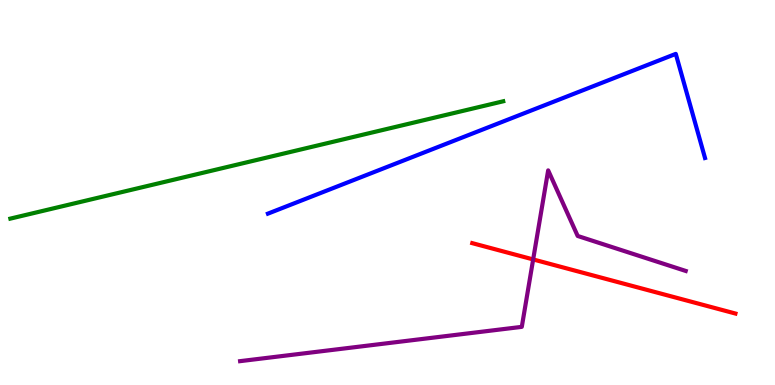[{'lines': ['blue', 'red'], 'intersections': []}, {'lines': ['green', 'red'], 'intersections': []}, {'lines': ['purple', 'red'], 'intersections': [{'x': 6.88, 'y': 3.26}]}, {'lines': ['blue', 'green'], 'intersections': []}, {'lines': ['blue', 'purple'], 'intersections': []}, {'lines': ['green', 'purple'], 'intersections': []}]